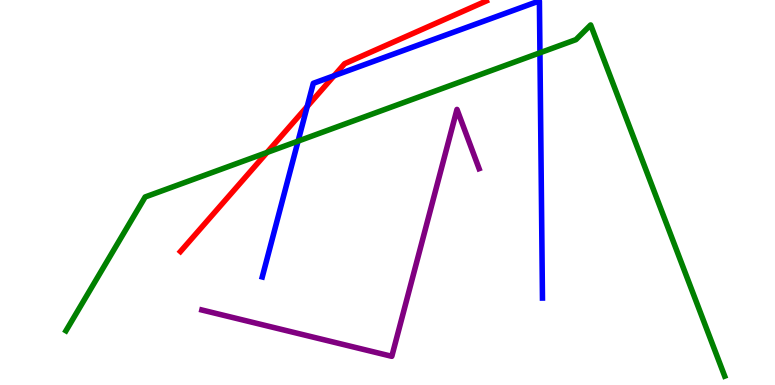[{'lines': ['blue', 'red'], 'intersections': [{'x': 3.96, 'y': 7.23}, {'x': 4.31, 'y': 8.03}]}, {'lines': ['green', 'red'], 'intersections': [{'x': 3.45, 'y': 6.04}]}, {'lines': ['purple', 'red'], 'intersections': []}, {'lines': ['blue', 'green'], 'intersections': [{'x': 3.85, 'y': 6.33}, {'x': 6.97, 'y': 8.63}]}, {'lines': ['blue', 'purple'], 'intersections': []}, {'lines': ['green', 'purple'], 'intersections': []}]